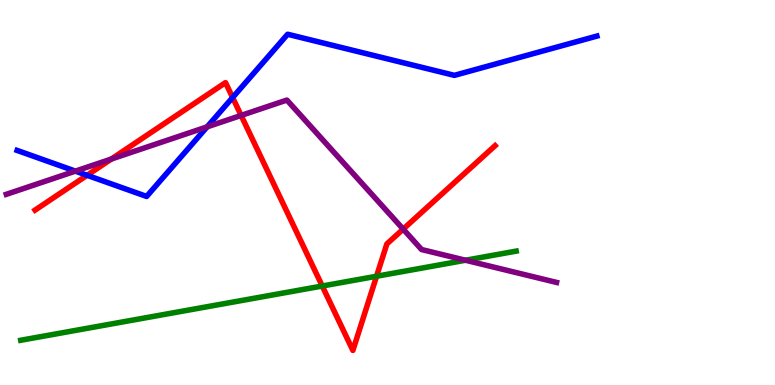[{'lines': ['blue', 'red'], 'intersections': [{'x': 1.12, 'y': 5.45}, {'x': 3.0, 'y': 7.47}]}, {'lines': ['green', 'red'], 'intersections': [{'x': 4.16, 'y': 2.57}, {'x': 4.86, 'y': 2.82}]}, {'lines': ['purple', 'red'], 'intersections': [{'x': 1.44, 'y': 5.87}, {'x': 3.11, 'y': 7.0}, {'x': 5.2, 'y': 4.05}]}, {'lines': ['blue', 'green'], 'intersections': []}, {'lines': ['blue', 'purple'], 'intersections': [{'x': 0.973, 'y': 5.56}, {'x': 2.67, 'y': 6.7}]}, {'lines': ['green', 'purple'], 'intersections': [{'x': 6.01, 'y': 3.24}]}]